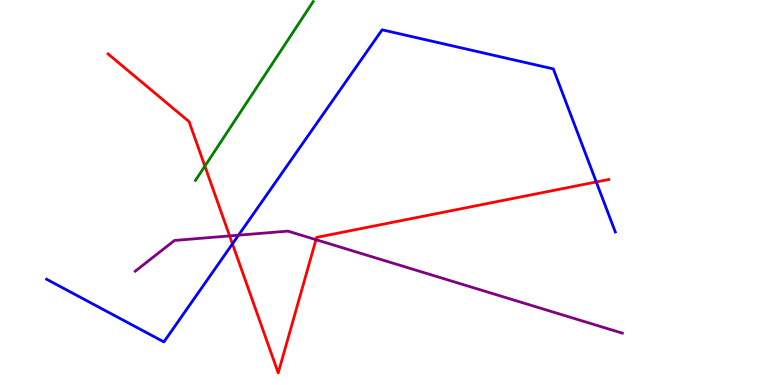[{'lines': ['blue', 'red'], 'intersections': [{'x': 3.0, 'y': 3.67}, {'x': 7.69, 'y': 5.27}]}, {'lines': ['green', 'red'], 'intersections': [{'x': 2.64, 'y': 5.68}]}, {'lines': ['purple', 'red'], 'intersections': [{'x': 2.96, 'y': 3.87}, {'x': 4.08, 'y': 3.77}]}, {'lines': ['blue', 'green'], 'intersections': []}, {'lines': ['blue', 'purple'], 'intersections': [{'x': 3.08, 'y': 3.89}]}, {'lines': ['green', 'purple'], 'intersections': []}]